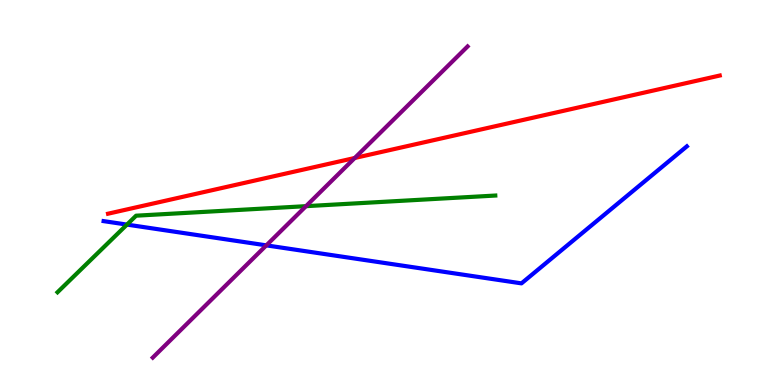[{'lines': ['blue', 'red'], 'intersections': []}, {'lines': ['green', 'red'], 'intersections': []}, {'lines': ['purple', 'red'], 'intersections': [{'x': 4.58, 'y': 5.9}]}, {'lines': ['blue', 'green'], 'intersections': [{'x': 1.64, 'y': 4.17}]}, {'lines': ['blue', 'purple'], 'intersections': [{'x': 3.44, 'y': 3.63}]}, {'lines': ['green', 'purple'], 'intersections': [{'x': 3.95, 'y': 4.65}]}]